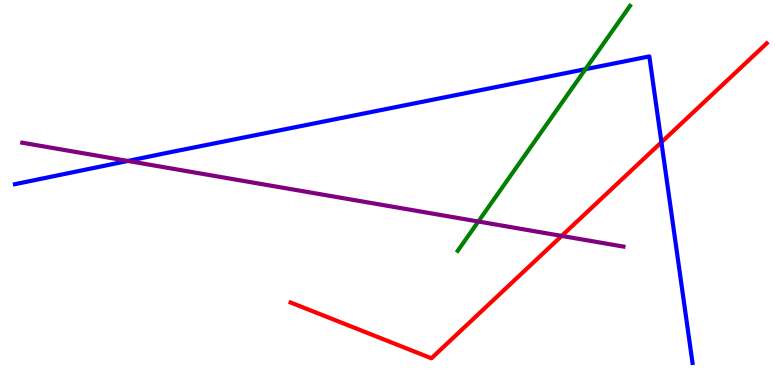[{'lines': ['blue', 'red'], 'intersections': [{'x': 8.53, 'y': 6.31}]}, {'lines': ['green', 'red'], 'intersections': []}, {'lines': ['purple', 'red'], 'intersections': [{'x': 7.25, 'y': 3.87}]}, {'lines': ['blue', 'green'], 'intersections': [{'x': 7.55, 'y': 8.2}]}, {'lines': ['blue', 'purple'], 'intersections': [{'x': 1.65, 'y': 5.82}]}, {'lines': ['green', 'purple'], 'intersections': [{'x': 6.17, 'y': 4.25}]}]